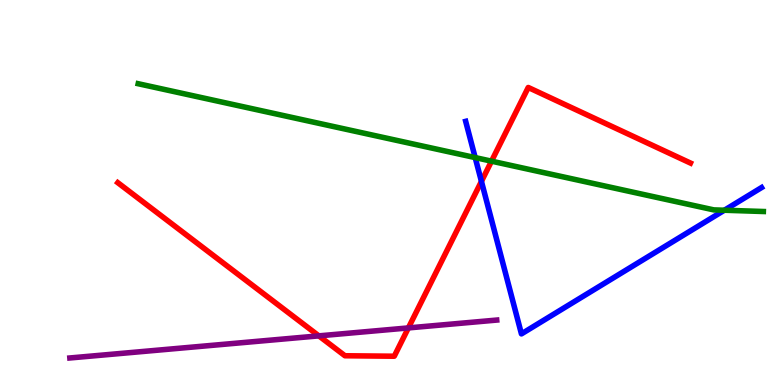[{'lines': ['blue', 'red'], 'intersections': [{'x': 6.21, 'y': 5.29}]}, {'lines': ['green', 'red'], 'intersections': [{'x': 6.34, 'y': 5.81}]}, {'lines': ['purple', 'red'], 'intersections': [{'x': 4.11, 'y': 1.28}, {'x': 5.27, 'y': 1.48}]}, {'lines': ['blue', 'green'], 'intersections': [{'x': 6.13, 'y': 5.91}, {'x': 9.35, 'y': 4.54}]}, {'lines': ['blue', 'purple'], 'intersections': []}, {'lines': ['green', 'purple'], 'intersections': []}]